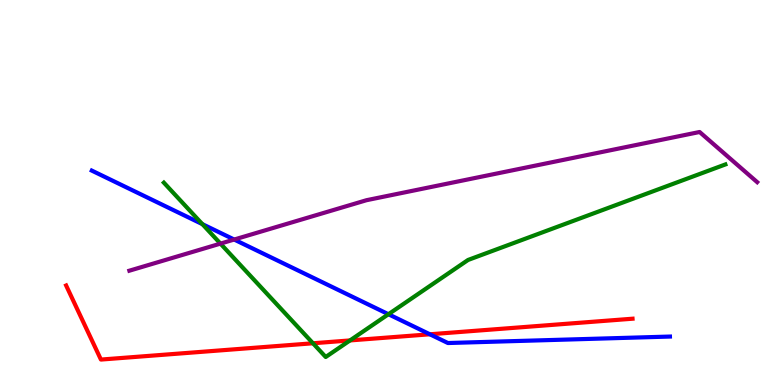[{'lines': ['blue', 'red'], 'intersections': [{'x': 5.55, 'y': 1.32}]}, {'lines': ['green', 'red'], 'intersections': [{'x': 4.04, 'y': 1.08}, {'x': 4.52, 'y': 1.16}]}, {'lines': ['purple', 'red'], 'intersections': []}, {'lines': ['blue', 'green'], 'intersections': [{'x': 2.61, 'y': 4.18}, {'x': 5.01, 'y': 1.84}]}, {'lines': ['blue', 'purple'], 'intersections': [{'x': 3.02, 'y': 3.78}]}, {'lines': ['green', 'purple'], 'intersections': [{'x': 2.84, 'y': 3.67}]}]